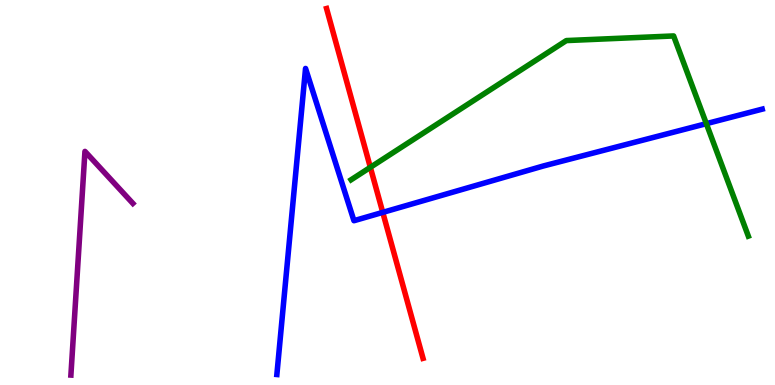[{'lines': ['blue', 'red'], 'intersections': [{'x': 4.94, 'y': 4.48}]}, {'lines': ['green', 'red'], 'intersections': [{'x': 4.78, 'y': 5.65}]}, {'lines': ['purple', 'red'], 'intersections': []}, {'lines': ['blue', 'green'], 'intersections': [{'x': 9.11, 'y': 6.79}]}, {'lines': ['blue', 'purple'], 'intersections': []}, {'lines': ['green', 'purple'], 'intersections': []}]